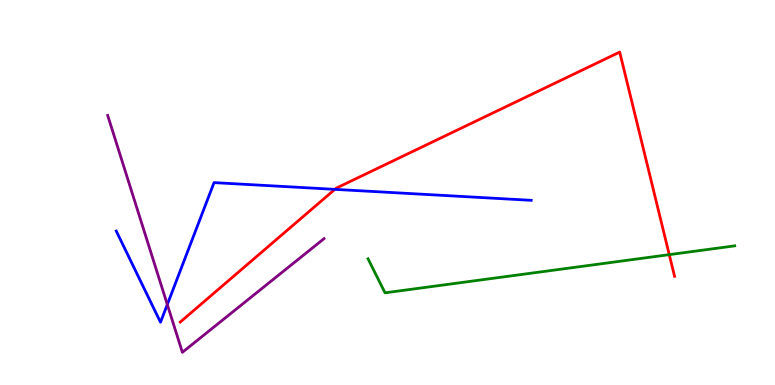[{'lines': ['blue', 'red'], 'intersections': [{'x': 4.32, 'y': 5.08}]}, {'lines': ['green', 'red'], 'intersections': [{'x': 8.64, 'y': 3.39}]}, {'lines': ['purple', 'red'], 'intersections': []}, {'lines': ['blue', 'green'], 'intersections': []}, {'lines': ['blue', 'purple'], 'intersections': [{'x': 2.16, 'y': 2.09}]}, {'lines': ['green', 'purple'], 'intersections': []}]